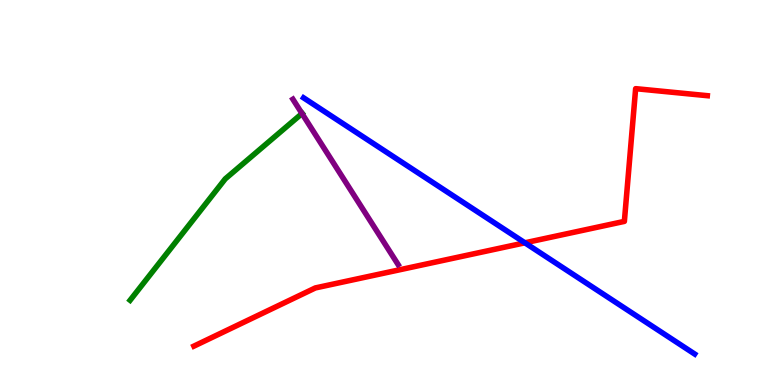[{'lines': ['blue', 'red'], 'intersections': [{'x': 6.77, 'y': 3.69}]}, {'lines': ['green', 'red'], 'intersections': []}, {'lines': ['purple', 'red'], 'intersections': []}, {'lines': ['blue', 'green'], 'intersections': []}, {'lines': ['blue', 'purple'], 'intersections': []}, {'lines': ['green', 'purple'], 'intersections': [{'x': 3.9, 'y': 7.05}]}]